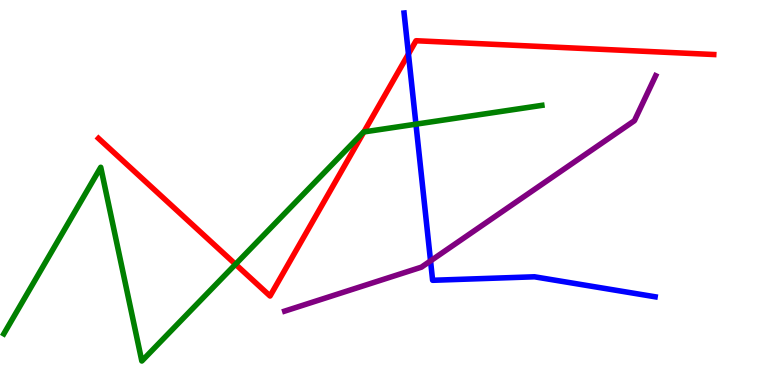[{'lines': ['blue', 'red'], 'intersections': [{'x': 5.27, 'y': 8.6}]}, {'lines': ['green', 'red'], 'intersections': [{'x': 3.04, 'y': 3.14}, {'x': 4.7, 'y': 6.57}]}, {'lines': ['purple', 'red'], 'intersections': []}, {'lines': ['blue', 'green'], 'intersections': [{'x': 5.37, 'y': 6.77}]}, {'lines': ['blue', 'purple'], 'intersections': [{'x': 5.56, 'y': 3.22}]}, {'lines': ['green', 'purple'], 'intersections': []}]